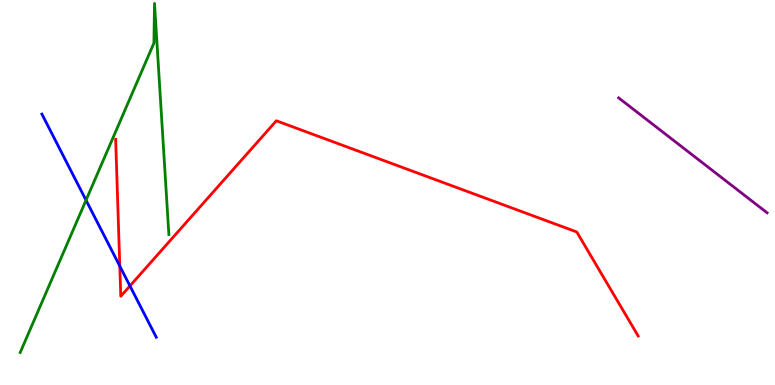[{'lines': ['blue', 'red'], 'intersections': [{'x': 1.55, 'y': 3.09}, {'x': 1.68, 'y': 2.57}]}, {'lines': ['green', 'red'], 'intersections': []}, {'lines': ['purple', 'red'], 'intersections': []}, {'lines': ['blue', 'green'], 'intersections': [{'x': 1.11, 'y': 4.8}]}, {'lines': ['blue', 'purple'], 'intersections': []}, {'lines': ['green', 'purple'], 'intersections': []}]